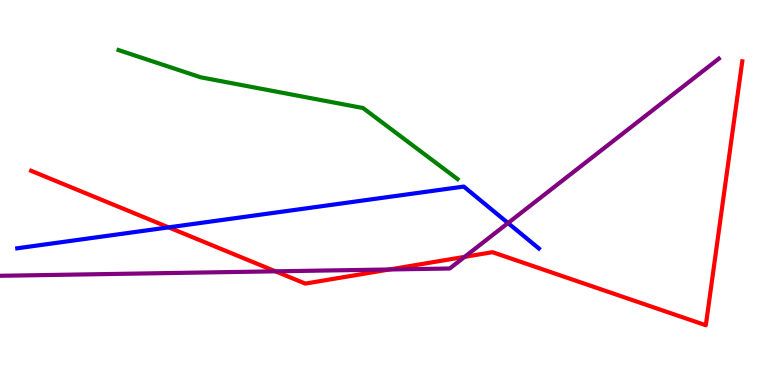[{'lines': ['blue', 'red'], 'intersections': [{'x': 2.18, 'y': 4.09}]}, {'lines': ['green', 'red'], 'intersections': []}, {'lines': ['purple', 'red'], 'intersections': [{'x': 3.55, 'y': 2.95}, {'x': 5.02, 'y': 3.0}, {'x': 6.0, 'y': 3.33}]}, {'lines': ['blue', 'green'], 'intersections': []}, {'lines': ['blue', 'purple'], 'intersections': [{'x': 6.56, 'y': 4.21}]}, {'lines': ['green', 'purple'], 'intersections': []}]